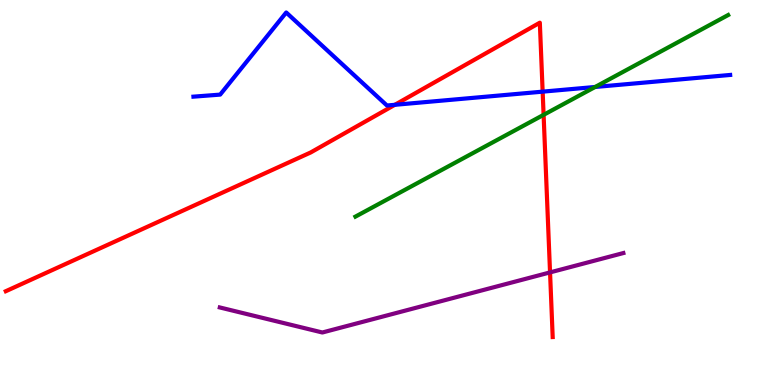[{'lines': ['blue', 'red'], 'intersections': [{'x': 5.09, 'y': 7.28}, {'x': 7.0, 'y': 7.62}]}, {'lines': ['green', 'red'], 'intersections': [{'x': 7.01, 'y': 7.02}]}, {'lines': ['purple', 'red'], 'intersections': [{'x': 7.1, 'y': 2.92}]}, {'lines': ['blue', 'green'], 'intersections': [{'x': 7.68, 'y': 7.74}]}, {'lines': ['blue', 'purple'], 'intersections': []}, {'lines': ['green', 'purple'], 'intersections': []}]